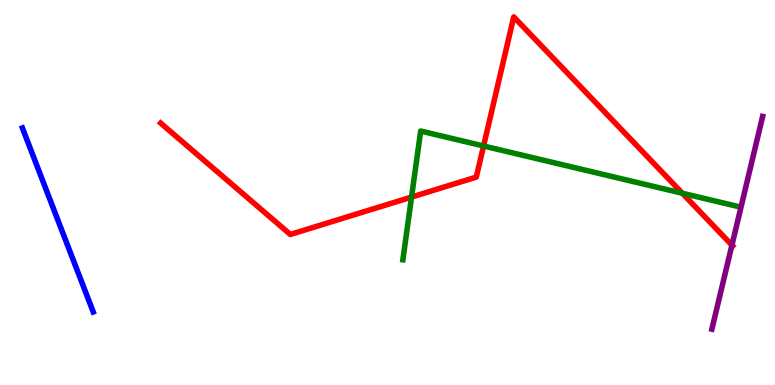[{'lines': ['blue', 'red'], 'intersections': []}, {'lines': ['green', 'red'], 'intersections': [{'x': 5.31, 'y': 4.88}, {'x': 6.24, 'y': 6.21}, {'x': 8.8, 'y': 4.98}]}, {'lines': ['purple', 'red'], 'intersections': [{'x': 9.44, 'y': 3.63}]}, {'lines': ['blue', 'green'], 'intersections': []}, {'lines': ['blue', 'purple'], 'intersections': []}, {'lines': ['green', 'purple'], 'intersections': []}]